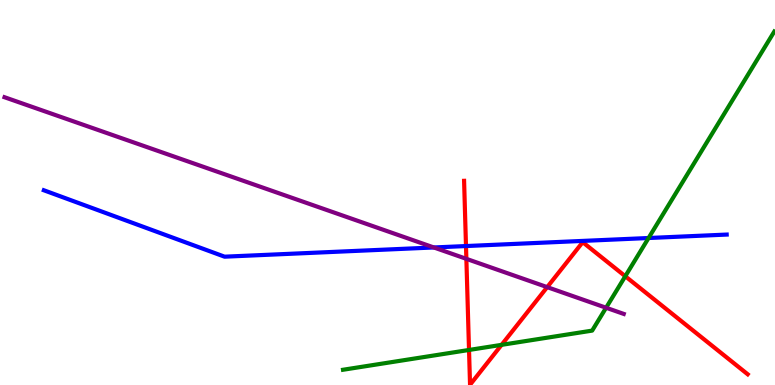[{'lines': ['blue', 'red'], 'intersections': [{'x': 6.01, 'y': 3.61}]}, {'lines': ['green', 'red'], 'intersections': [{'x': 6.05, 'y': 0.91}, {'x': 6.47, 'y': 1.04}, {'x': 8.07, 'y': 2.82}]}, {'lines': ['purple', 'red'], 'intersections': [{'x': 6.02, 'y': 3.28}, {'x': 7.06, 'y': 2.54}]}, {'lines': ['blue', 'green'], 'intersections': [{'x': 8.37, 'y': 3.82}]}, {'lines': ['blue', 'purple'], 'intersections': [{'x': 5.6, 'y': 3.57}]}, {'lines': ['green', 'purple'], 'intersections': [{'x': 7.82, 'y': 2.01}]}]